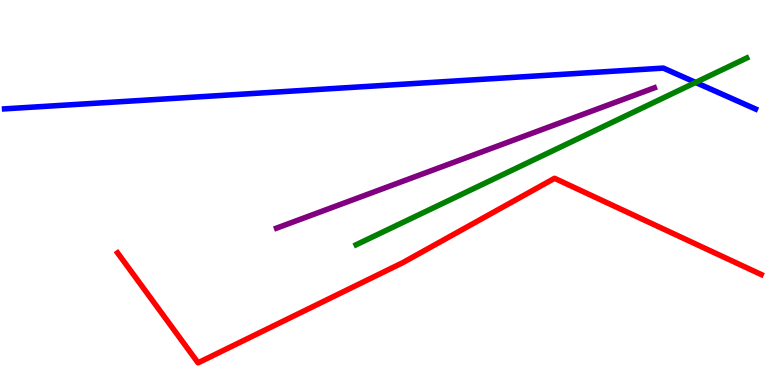[{'lines': ['blue', 'red'], 'intersections': []}, {'lines': ['green', 'red'], 'intersections': []}, {'lines': ['purple', 'red'], 'intersections': []}, {'lines': ['blue', 'green'], 'intersections': [{'x': 8.98, 'y': 7.86}]}, {'lines': ['blue', 'purple'], 'intersections': []}, {'lines': ['green', 'purple'], 'intersections': []}]